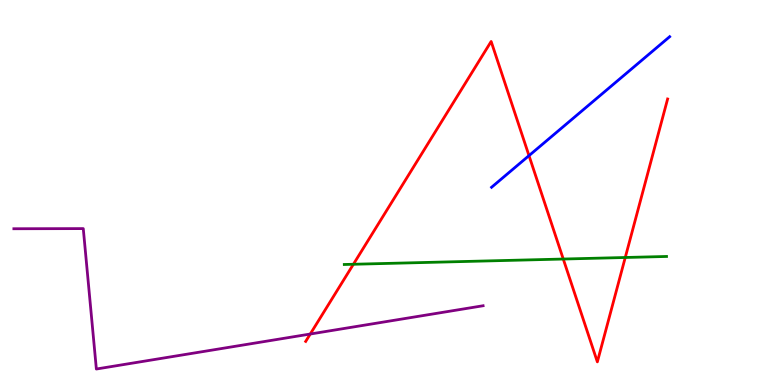[{'lines': ['blue', 'red'], 'intersections': [{'x': 6.83, 'y': 5.96}]}, {'lines': ['green', 'red'], 'intersections': [{'x': 4.56, 'y': 3.14}, {'x': 7.27, 'y': 3.27}, {'x': 8.07, 'y': 3.31}]}, {'lines': ['purple', 'red'], 'intersections': [{'x': 4.0, 'y': 1.32}]}, {'lines': ['blue', 'green'], 'intersections': []}, {'lines': ['blue', 'purple'], 'intersections': []}, {'lines': ['green', 'purple'], 'intersections': []}]